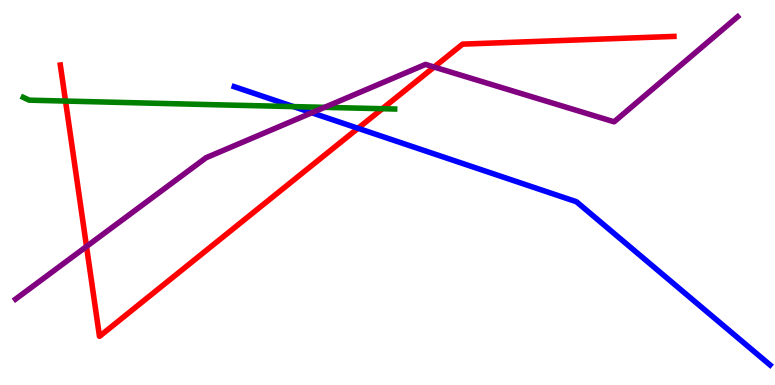[{'lines': ['blue', 'red'], 'intersections': [{'x': 4.62, 'y': 6.67}]}, {'lines': ['green', 'red'], 'intersections': [{'x': 0.846, 'y': 7.38}, {'x': 4.93, 'y': 7.18}]}, {'lines': ['purple', 'red'], 'intersections': [{'x': 1.12, 'y': 3.6}, {'x': 5.6, 'y': 8.26}]}, {'lines': ['blue', 'green'], 'intersections': [{'x': 3.79, 'y': 7.23}]}, {'lines': ['blue', 'purple'], 'intersections': [{'x': 4.02, 'y': 7.07}]}, {'lines': ['green', 'purple'], 'intersections': [{'x': 4.19, 'y': 7.21}]}]